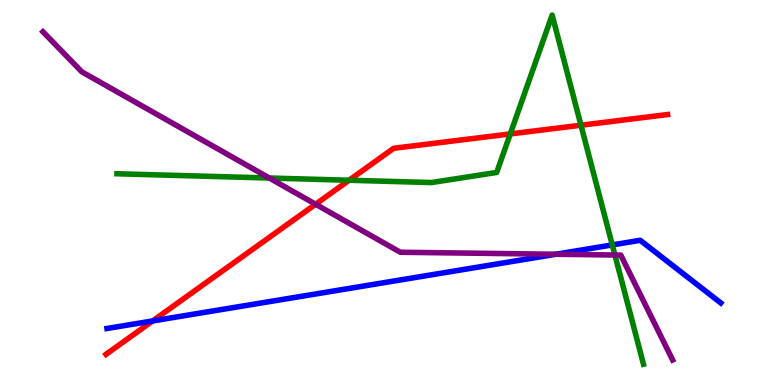[{'lines': ['blue', 'red'], 'intersections': [{'x': 1.97, 'y': 1.66}]}, {'lines': ['green', 'red'], 'intersections': [{'x': 4.5, 'y': 5.32}, {'x': 6.58, 'y': 6.52}, {'x': 7.5, 'y': 6.75}]}, {'lines': ['purple', 'red'], 'intersections': [{'x': 4.07, 'y': 4.7}]}, {'lines': ['blue', 'green'], 'intersections': [{'x': 7.9, 'y': 3.64}]}, {'lines': ['blue', 'purple'], 'intersections': [{'x': 7.17, 'y': 3.4}]}, {'lines': ['green', 'purple'], 'intersections': [{'x': 3.47, 'y': 5.38}, {'x': 7.93, 'y': 3.38}]}]